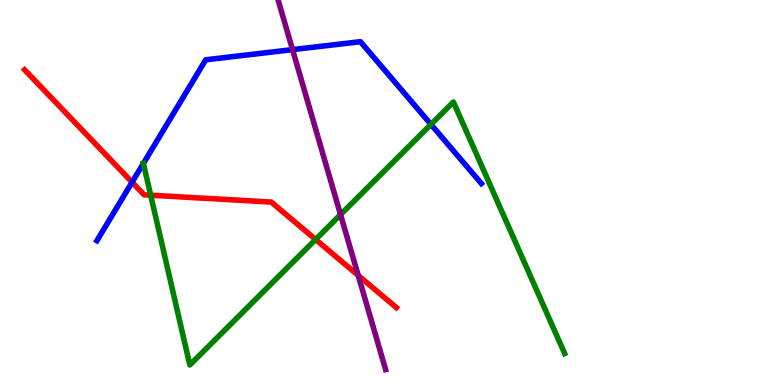[{'lines': ['blue', 'red'], 'intersections': [{'x': 1.7, 'y': 5.27}]}, {'lines': ['green', 'red'], 'intersections': [{'x': 1.94, 'y': 4.93}, {'x': 4.07, 'y': 3.78}]}, {'lines': ['purple', 'red'], 'intersections': [{'x': 4.62, 'y': 2.85}]}, {'lines': ['blue', 'green'], 'intersections': [{'x': 1.85, 'y': 5.75}, {'x': 5.56, 'y': 6.77}]}, {'lines': ['blue', 'purple'], 'intersections': [{'x': 3.77, 'y': 8.71}]}, {'lines': ['green', 'purple'], 'intersections': [{'x': 4.39, 'y': 4.43}]}]